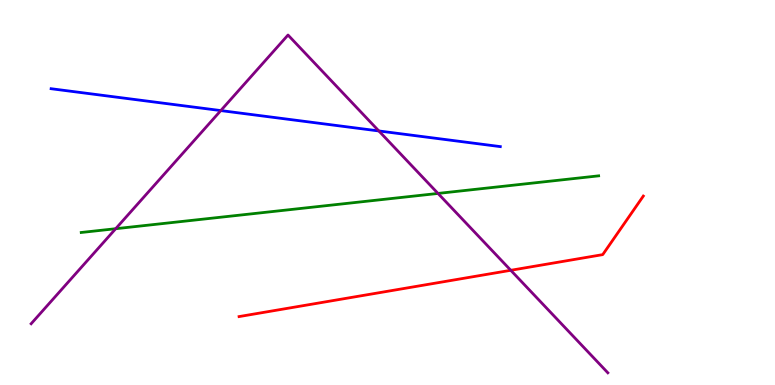[{'lines': ['blue', 'red'], 'intersections': []}, {'lines': ['green', 'red'], 'intersections': []}, {'lines': ['purple', 'red'], 'intersections': [{'x': 6.59, 'y': 2.98}]}, {'lines': ['blue', 'green'], 'intersections': []}, {'lines': ['blue', 'purple'], 'intersections': [{'x': 2.85, 'y': 7.13}, {'x': 4.89, 'y': 6.6}]}, {'lines': ['green', 'purple'], 'intersections': [{'x': 1.49, 'y': 4.06}, {'x': 5.65, 'y': 4.98}]}]